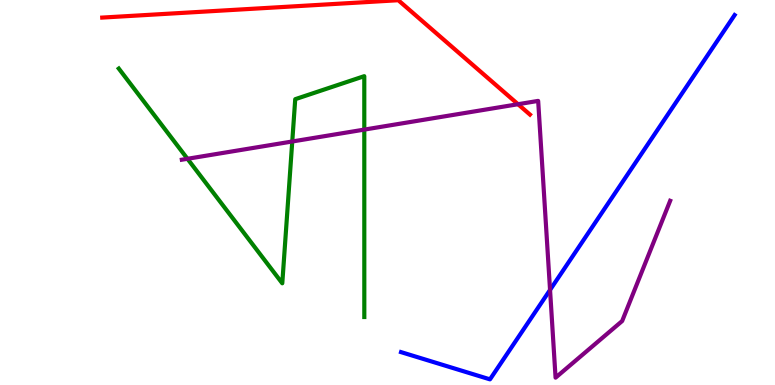[{'lines': ['blue', 'red'], 'intersections': []}, {'lines': ['green', 'red'], 'intersections': []}, {'lines': ['purple', 'red'], 'intersections': [{'x': 6.68, 'y': 7.29}]}, {'lines': ['blue', 'green'], 'intersections': []}, {'lines': ['blue', 'purple'], 'intersections': [{'x': 7.1, 'y': 2.47}]}, {'lines': ['green', 'purple'], 'intersections': [{'x': 2.42, 'y': 5.88}, {'x': 3.77, 'y': 6.32}, {'x': 4.7, 'y': 6.63}]}]